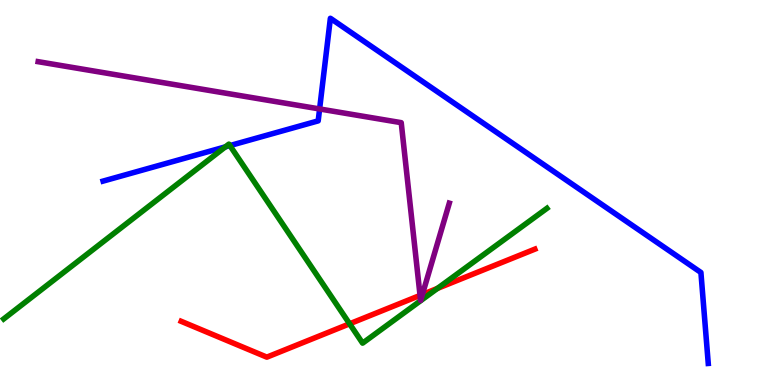[{'lines': ['blue', 'red'], 'intersections': []}, {'lines': ['green', 'red'], 'intersections': [{'x': 4.51, 'y': 1.59}, {'x': 5.64, 'y': 2.51}]}, {'lines': ['purple', 'red'], 'intersections': [{'x': 5.42, 'y': 2.33}, {'x': 5.45, 'y': 2.35}]}, {'lines': ['blue', 'green'], 'intersections': [{'x': 2.91, 'y': 6.19}, {'x': 2.97, 'y': 6.22}]}, {'lines': ['blue', 'purple'], 'intersections': [{'x': 4.12, 'y': 7.17}]}, {'lines': ['green', 'purple'], 'intersections': []}]